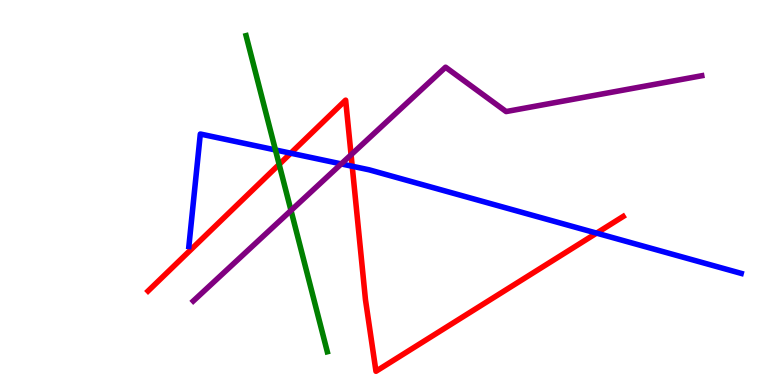[{'lines': ['blue', 'red'], 'intersections': [{'x': 3.75, 'y': 6.02}, {'x': 4.54, 'y': 5.68}, {'x': 7.7, 'y': 3.94}]}, {'lines': ['green', 'red'], 'intersections': [{'x': 3.6, 'y': 5.73}]}, {'lines': ['purple', 'red'], 'intersections': [{'x': 4.53, 'y': 5.98}]}, {'lines': ['blue', 'green'], 'intersections': [{'x': 3.55, 'y': 6.11}]}, {'lines': ['blue', 'purple'], 'intersections': [{'x': 4.4, 'y': 5.74}]}, {'lines': ['green', 'purple'], 'intersections': [{'x': 3.75, 'y': 4.53}]}]